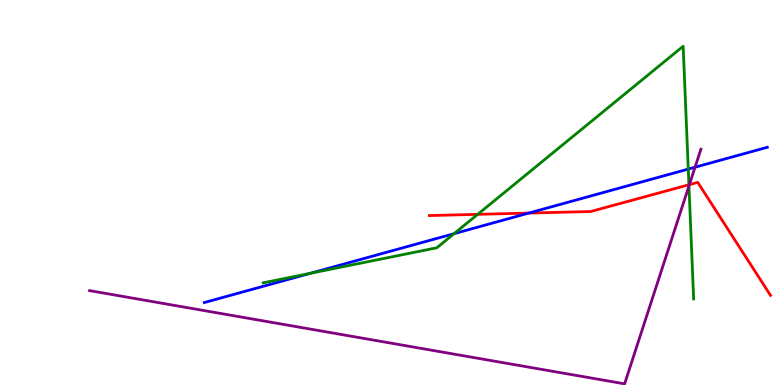[{'lines': ['blue', 'red'], 'intersections': [{'x': 6.82, 'y': 4.47}]}, {'lines': ['green', 'red'], 'intersections': [{'x': 6.16, 'y': 4.43}, {'x': 8.89, 'y': 5.2}]}, {'lines': ['purple', 'red'], 'intersections': [{'x': 8.9, 'y': 5.2}]}, {'lines': ['blue', 'green'], 'intersections': [{'x': 4.0, 'y': 2.9}, {'x': 5.86, 'y': 3.93}, {'x': 8.88, 'y': 5.61}]}, {'lines': ['blue', 'purple'], 'intersections': [{'x': 8.97, 'y': 5.66}]}, {'lines': ['green', 'purple'], 'intersections': [{'x': 8.89, 'y': 5.17}]}]